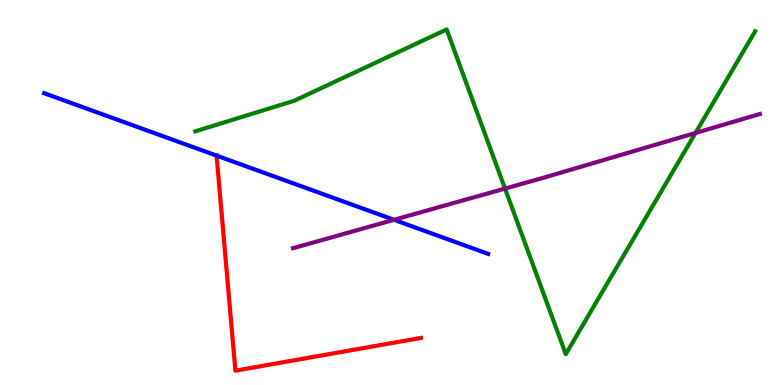[{'lines': ['blue', 'red'], 'intersections': [{'x': 2.79, 'y': 5.96}]}, {'lines': ['green', 'red'], 'intersections': []}, {'lines': ['purple', 'red'], 'intersections': []}, {'lines': ['blue', 'green'], 'intersections': []}, {'lines': ['blue', 'purple'], 'intersections': [{'x': 5.08, 'y': 4.29}]}, {'lines': ['green', 'purple'], 'intersections': [{'x': 6.52, 'y': 5.1}, {'x': 8.97, 'y': 6.55}]}]